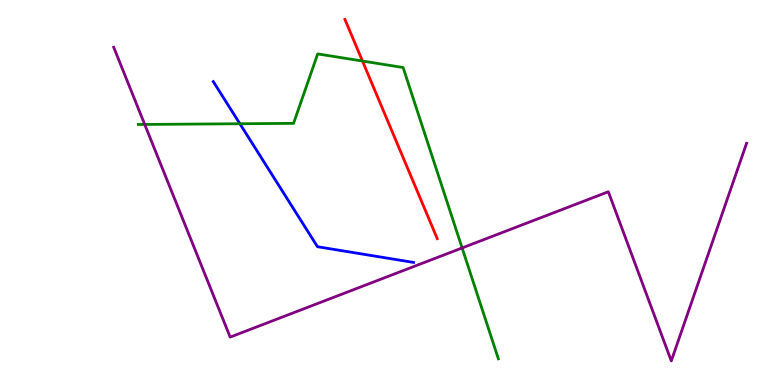[{'lines': ['blue', 'red'], 'intersections': []}, {'lines': ['green', 'red'], 'intersections': [{'x': 4.68, 'y': 8.41}]}, {'lines': ['purple', 'red'], 'intersections': []}, {'lines': ['blue', 'green'], 'intersections': [{'x': 3.1, 'y': 6.79}]}, {'lines': ['blue', 'purple'], 'intersections': []}, {'lines': ['green', 'purple'], 'intersections': [{'x': 1.87, 'y': 6.77}, {'x': 5.96, 'y': 3.56}]}]